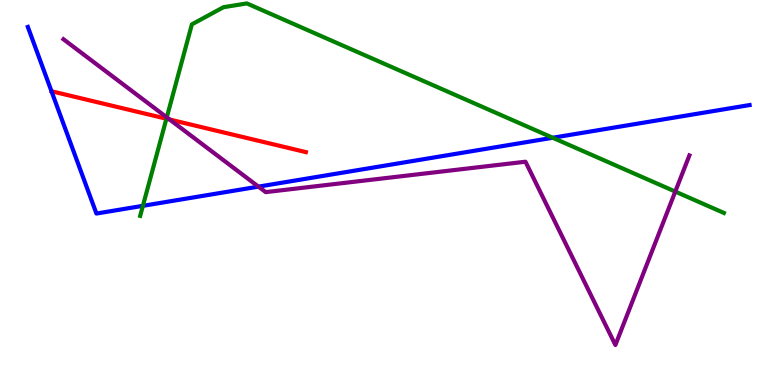[{'lines': ['blue', 'red'], 'intersections': []}, {'lines': ['green', 'red'], 'intersections': [{'x': 2.15, 'y': 6.92}]}, {'lines': ['purple', 'red'], 'intersections': [{'x': 2.19, 'y': 6.9}]}, {'lines': ['blue', 'green'], 'intersections': [{'x': 1.84, 'y': 4.65}, {'x': 7.13, 'y': 6.42}]}, {'lines': ['blue', 'purple'], 'intersections': [{'x': 3.33, 'y': 5.15}]}, {'lines': ['green', 'purple'], 'intersections': [{'x': 2.15, 'y': 6.95}, {'x': 8.71, 'y': 5.02}]}]